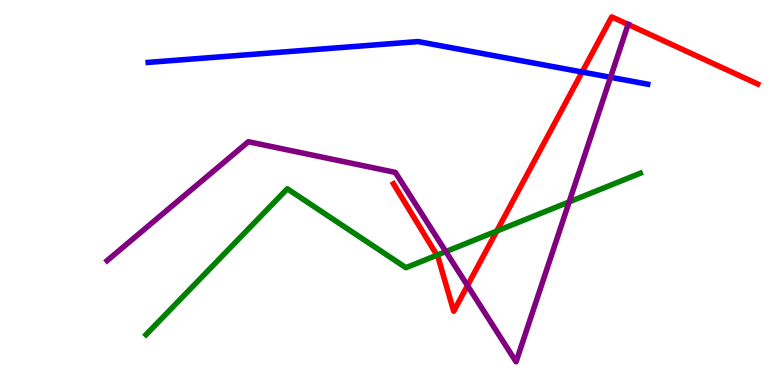[{'lines': ['blue', 'red'], 'intersections': [{'x': 7.51, 'y': 8.13}]}, {'lines': ['green', 'red'], 'intersections': [{'x': 5.64, 'y': 3.37}, {'x': 6.41, 'y': 4.0}]}, {'lines': ['purple', 'red'], 'intersections': [{'x': 6.03, 'y': 2.58}, {'x': 8.1, 'y': 9.37}]}, {'lines': ['blue', 'green'], 'intersections': []}, {'lines': ['blue', 'purple'], 'intersections': [{'x': 7.88, 'y': 7.99}]}, {'lines': ['green', 'purple'], 'intersections': [{'x': 5.75, 'y': 3.47}, {'x': 7.34, 'y': 4.76}]}]